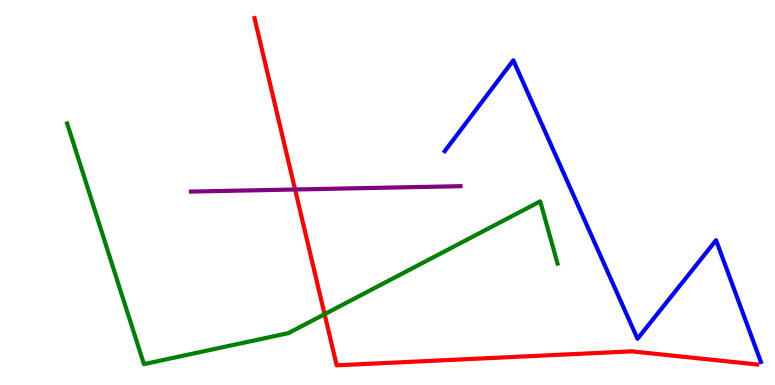[{'lines': ['blue', 'red'], 'intersections': []}, {'lines': ['green', 'red'], 'intersections': [{'x': 4.19, 'y': 1.84}]}, {'lines': ['purple', 'red'], 'intersections': [{'x': 3.81, 'y': 5.08}]}, {'lines': ['blue', 'green'], 'intersections': []}, {'lines': ['blue', 'purple'], 'intersections': []}, {'lines': ['green', 'purple'], 'intersections': []}]